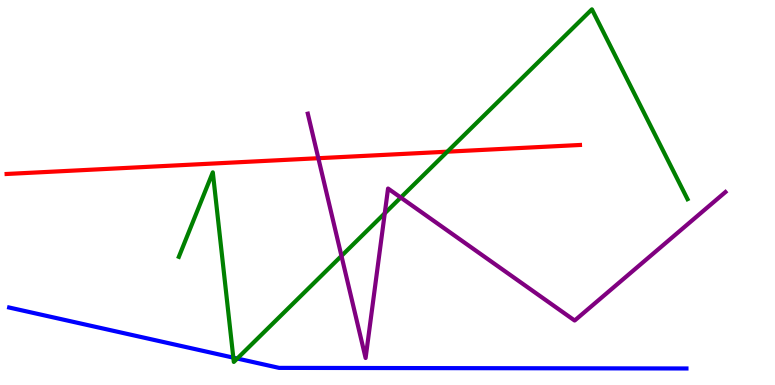[{'lines': ['blue', 'red'], 'intersections': []}, {'lines': ['green', 'red'], 'intersections': [{'x': 5.77, 'y': 6.06}]}, {'lines': ['purple', 'red'], 'intersections': [{'x': 4.11, 'y': 5.89}]}, {'lines': ['blue', 'green'], 'intersections': [{'x': 3.01, 'y': 0.71}, {'x': 3.06, 'y': 0.688}]}, {'lines': ['blue', 'purple'], 'intersections': []}, {'lines': ['green', 'purple'], 'intersections': [{'x': 4.41, 'y': 3.35}, {'x': 4.96, 'y': 4.46}, {'x': 5.17, 'y': 4.87}]}]